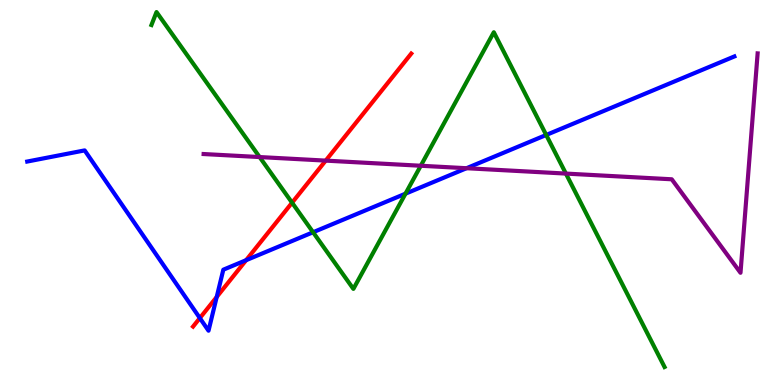[{'lines': ['blue', 'red'], 'intersections': [{'x': 2.58, 'y': 1.74}, {'x': 2.8, 'y': 2.29}, {'x': 3.18, 'y': 3.24}]}, {'lines': ['green', 'red'], 'intersections': [{'x': 3.77, 'y': 4.74}]}, {'lines': ['purple', 'red'], 'intersections': [{'x': 4.2, 'y': 5.83}]}, {'lines': ['blue', 'green'], 'intersections': [{'x': 4.04, 'y': 3.97}, {'x': 5.23, 'y': 4.97}, {'x': 7.05, 'y': 6.49}]}, {'lines': ['blue', 'purple'], 'intersections': [{'x': 6.02, 'y': 5.63}]}, {'lines': ['green', 'purple'], 'intersections': [{'x': 3.35, 'y': 5.92}, {'x': 5.43, 'y': 5.69}, {'x': 7.3, 'y': 5.49}]}]